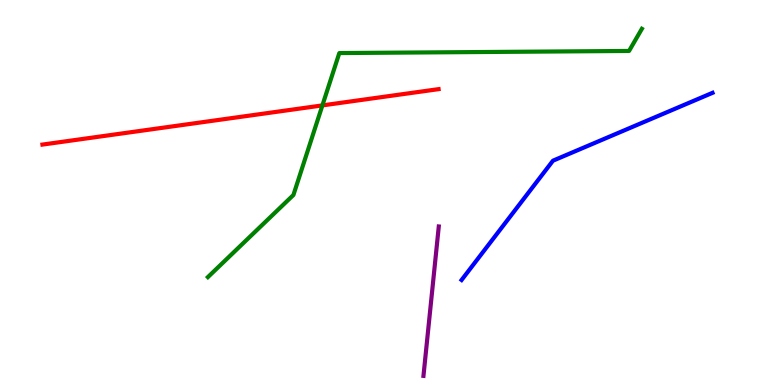[{'lines': ['blue', 'red'], 'intersections': []}, {'lines': ['green', 'red'], 'intersections': [{'x': 4.16, 'y': 7.26}]}, {'lines': ['purple', 'red'], 'intersections': []}, {'lines': ['blue', 'green'], 'intersections': []}, {'lines': ['blue', 'purple'], 'intersections': []}, {'lines': ['green', 'purple'], 'intersections': []}]